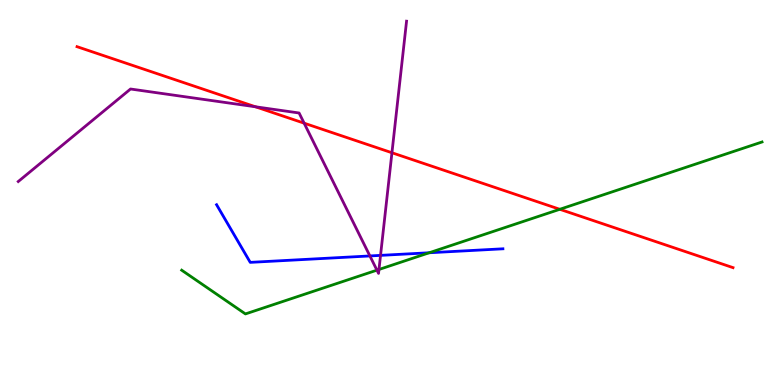[{'lines': ['blue', 'red'], 'intersections': []}, {'lines': ['green', 'red'], 'intersections': [{'x': 7.22, 'y': 4.56}]}, {'lines': ['purple', 'red'], 'intersections': [{'x': 3.3, 'y': 7.23}, {'x': 3.92, 'y': 6.8}, {'x': 5.06, 'y': 6.03}]}, {'lines': ['blue', 'green'], 'intersections': [{'x': 5.54, 'y': 3.43}]}, {'lines': ['blue', 'purple'], 'intersections': [{'x': 4.77, 'y': 3.35}, {'x': 4.91, 'y': 3.37}]}, {'lines': ['green', 'purple'], 'intersections': [{'x': 4.86, 'y': 2.98}, {'x': 4.89, 'y': 3.0}]}]